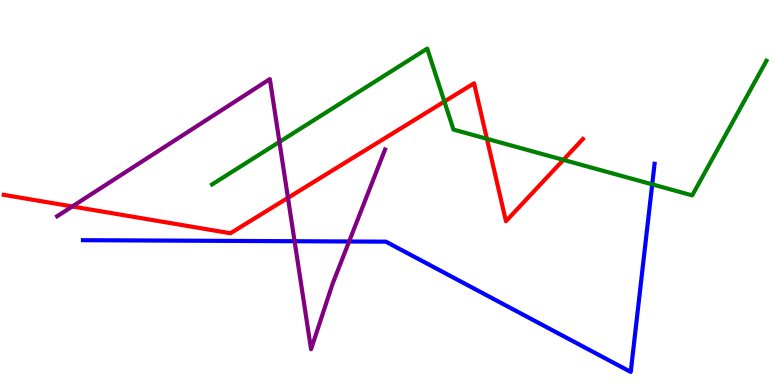[{'lines': ['blue', 'red'], 'intersections': []}, {'lines': ['green', 'red'], 'intersections': [{'x': 5.73, 'y': 7.36}, {'x': 6.28, 'y': 6.39}, {'x': 7.27, 'y': 5.85}]}, {'lines': ['purple', 'red'], 'intersections': [{'x': 0.933, 'y': 4.64}, {'x': 3.72, 'y': 4.86}]}, {'lines': ['blue', 'green'], 'intersections': [{'x': 8.42, 'y': 5.21}]}, {'lines': ['blue', 'purple'], 'intersections': [{'x': 3.8, 'y': 3.73}, {'x': 4.5, 'y': 3.73}]}, {'lines': ['green', 'purple'], 'intersections': [{'x': 3.61, 'y': 6.31}]}]